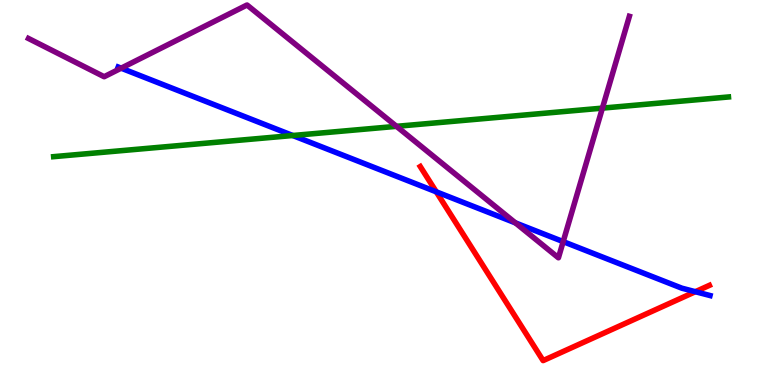[{'lines': ['blue', 'red'], 'intersections': [{'x': 5.63, 'y': 5.02}, {'x': 8.97, 'y': 2.42}]}, {'lines': ['green', 'red'], 'intersections': []}, {'lines': ['purple', 'red'], 'intersections': []}, {'lines': ['blue', 'green'], 'intersections': [{'x': 3.78, 'y': 6.48}]}, {'lines': ['blue', 'purple'], 'intersections': [{'x': 1.56, 'y': 8.23}, {'x': 6.65, 'y': 4.21}, {'x': 7.27, 'y': 3.72}]}, {'lines': ['green', 'purple'], 'intersections': [{'x': 5.12, 'y': 6.72}, {'x': 7.77, 'y': 7.19}]}]